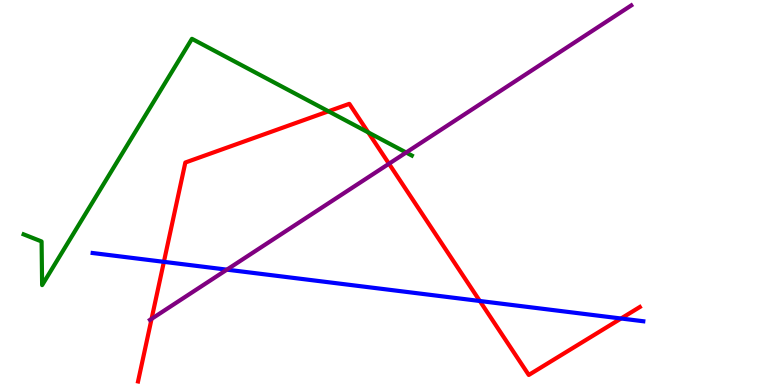[{'lines': ['blue', 'red'], 'intersections': [{'x': 2.11, 'y': 3.2}, {'x': 6.19, 'y': 2.18}, {'x': 8.01, 'y': 1.73}]}, {'lines': ['green', 'red'], 'intersections': [{'x': 4.24, 'y': 7.11}, {'x': 4.75, 'y': 6.56}]}, {'lines': ['purple', 'red'], 'intersections': [{'x': 1.96, 'y': 1.72}, {'x': 5.02, 'y': 5.75}]}, {'lines': ['blue', 'green'], 'intersections': []}, {'lines': ['blue', 'purple'], 'intersections': [{'x': 2.93, 'y': 3.0}]}, {'lines': ['green', 'purple'], 'intersections': [{'x': 5.24, 'y': 6.04}]}]